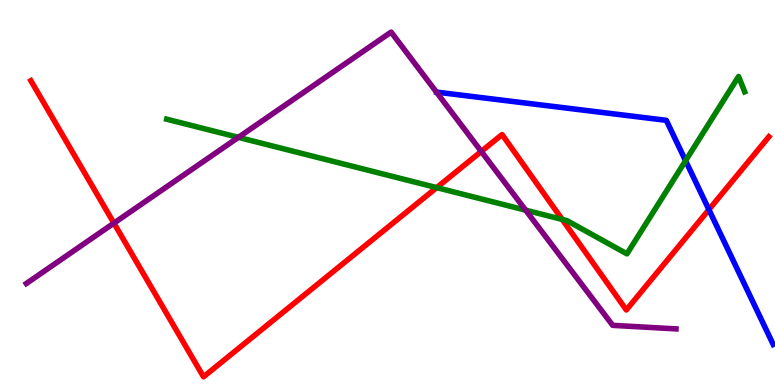[{'lines': ['blue', 'red'], 'intersections': [{'x': 9.15, 'y': 4.56}]}, {'lines': ['green', 'red'], 'intersections': [{'x': 5.63, 'y': 5.13}, {'x': 7.25, 'y': 4.3}]}, {'lines': ['purple', 'red'], 'intersections': [{'x': 1.47, 'y': 4.2}, {'x': 6.21, 'y': 6.07}]}, {'lines': ['blue', 'green'], 'intersections': [{'x': 8.85, 'y': 5.83}]}, {'lines': ['blue', 'purple'], 'intersections': []}, {'lines': ['green', 'purple'], 'intersections': [{'x': 3.08, 'y': 6.43}, {'x': 6.78, 'y': 4.54}]}]